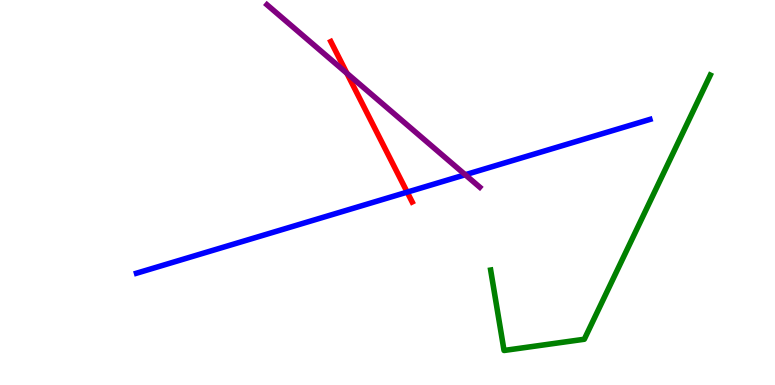[{'lines': ['blue', 'red'], 'intersections': [{'x': 5.25, 'y': 5.01}]}, {'lines': ['green', 'red'], 'intersections': []}, {'lines': ['purple', 'red'], 'intersections': [{'x': 4.48, 'y': 8.1}]}, {'lines': ['blue', 'green'], 'intersections': []}, {'lines': ['blue', 'purple'], 'intersections': [{'x': 6.0, 'y': 5.46}]}, {'lines': ['green', 'purple'], 'intersections': []}]